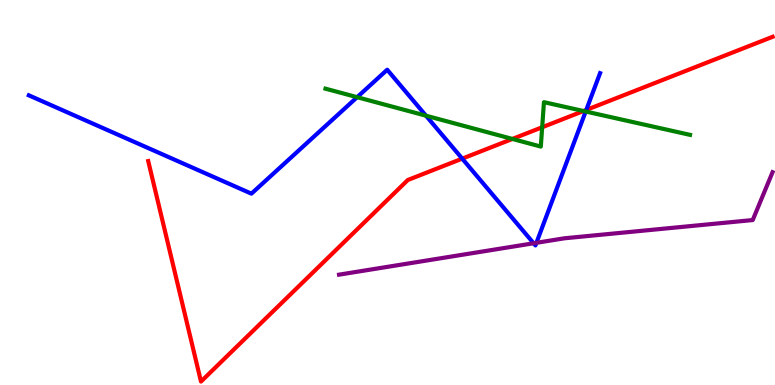[{'lines': ['blue', 'red'], 'intersections': [{'x': 5.96, 'y': 5.88}, {'x': 7.56, 'y': 7.14}]}, {'lines': ['green', 'red'], 'intersections': [{'x': 6.61, 'y': 6.39}, {'x': 7.0, 'y': 6.69}, {'x': 7.53, 'y': 7.12}]}, {'lines': ['purple', 'red'], 'intersections': []}, {'lines': ['blue', 'green'], 'intersections': [{'x': 4.61, 'y': 7.48}, {'x': 5.5, 'y': 6.99}, {'x': 7.56, 'y': 7.1}]}, {'lines': ['blue', 'purple'], 'intersections': [{'x': 6.89, 'y': 3.68}, {'x': 6.92, 'y': 3.69}]}, {'lines': ['green', 'purple'], 'intersections': []}]